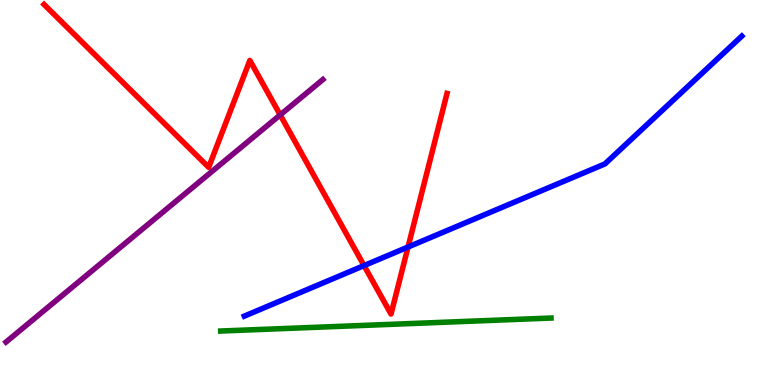[{'lines': ['blue', 'red'], 'intersections': [{'x': 4.7, 'y': 3.1}, {'x': 5.27, 'y': 3.58}]}, {'lines': ['green', 'red'], 'intersections': []}, {'lines': ['purple', 'red'], 'intersections': [{'x': 3.62, 'y': 7.01}]}, {'lines': ['blue', 'green'], 'intersections': []}, {'lines': ['blue', 'purple'], 'intersections': []}, {'lines': ['green', 'purple'], 'intersections': []}]